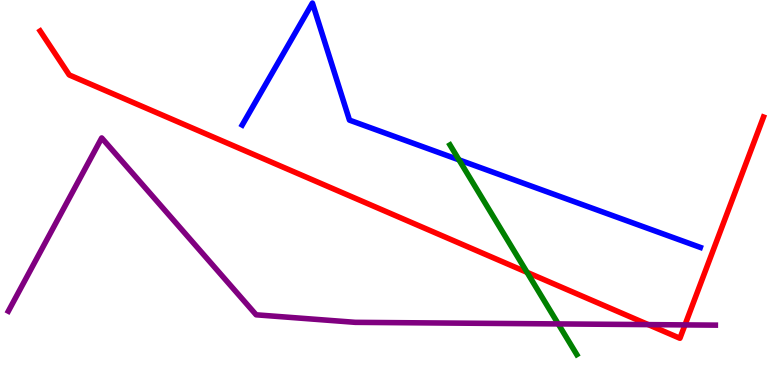[{'lines': ['blue', 'red'], 'intersections': []}, {'lines': ['green', 'red'], 'intersections': [{'x': 6.8, 'y': 2.93}]}, {'lines': ['purple', 'red'], 'intersections': [{'x': 8.36, 'y': 1.57}, {'x': 8.84, 'y': 1.56}]}, {'lines': ['blue', 'green'], 'intersections': [{'x': 5.92, 'y': 5.85}]}, {'lines': ['blue', 'purple'], 'intersections': []}, {'lines': ['green', 'purple'], 'intersections': [{'x': 7.2, 'y': 1.59}]}]